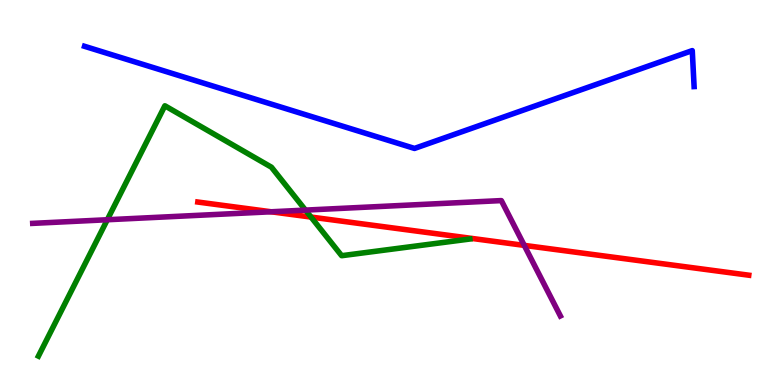[{'lines': ['blue', 'red'], 'intersections': []}, {'lines': ['green', 'red'], 'intersections': [{'x': 4.01, 'y': 4.36}]}, {'lines': ['purple', 'red'], 'intersections': [{'x': 3.5, 'y': 4.5}, {'x': 6.76, 'y': 3.63}]}, {'lines': ['blue', 'green'], 'intersections': []}, {'lines': ['blue', 'purple'], 'intersections': []}, {'lines': ['green', 'purple'], 'intersections': [{'x': 1.38, 'y': 4.29}, {'x': 3.94, 'y': 4.54}]}]